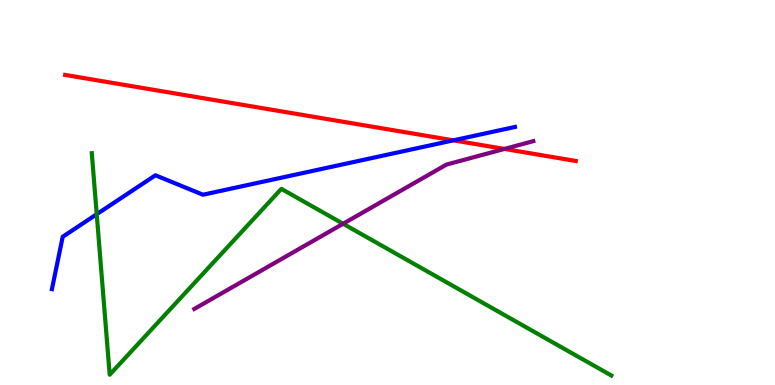[{'lines': ['blue', 'red'], 'intersections': [{'x': 5.85, 'y': 6.35}]}, {'lines': ['green', 'red'], 'intersections': []}, {'lines': ['purple', 'red'], 'intersections': [{'x': 6.51, 'y': 6.13}]}, {'lines': ['blue', 'green'], 'intersections': [{'x': 1.25, 'y': 4.44}]}, {'lines': ['blue', 'purple'], 'intersections': []}, {'lines': ['green', 'purple'], 'intersections': [{'x': 4.43, 'y': 4.19}]}]